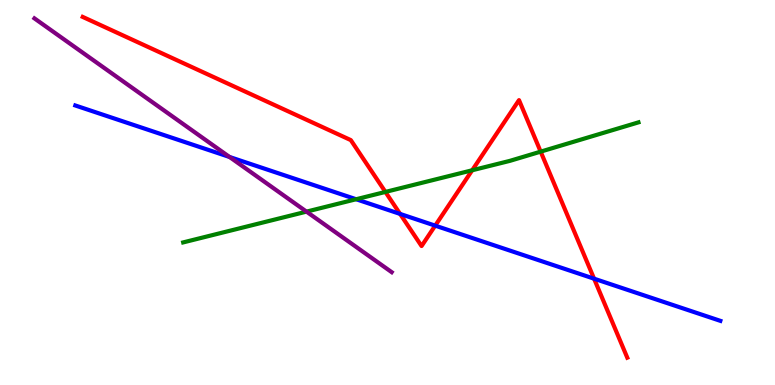[{'lines': ['blue', 'red'], 'intersections': [{'x': 5.16, 'y': 4.44}, {'x': 5.62, 'y': 4.14}, {'x': 7.67, 'y': 2.76}]}, {'lines': ['green', 'red'], 'intersections': [{'x': 4.97, 'y': 5.01}, {'x': 6.09, 'y': 5.58}, {'x': 6.98, 'y': 6.06}]}, {'lines': ['purple', 'red'], 'intersections': []}, {'lines': ['blue', 'green'], 'intersections': [{'x': 4.6, 'y': 4.82}]}, {'lines': ['blue', 'purple'], 'intersections': [{'x': 2.96, 'y': 5.92}]}, {'lines': ['green', 'purple'], 'intersections': [{'x': 3.95, 'y': 4.5}]}]